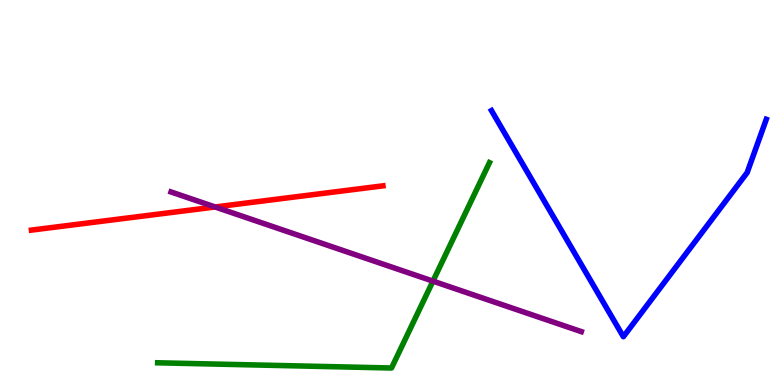[{'lines': ['blue', 'red'], 'intersections': []}, {'lines': ['green', 'red'], 'intersections': []}, {'lines': ['purple', 'red'], 'intersections': [{'x': 2.78, 'y': 4.62}]}, {'lines': ['blue', 'green'], 'intersections': []}, {'lines': ['blue', 'purple'], 'intersections': []}, {'lines': ['green', 'purple'], 'intersections': [{'x': 5.59, 'y': 2.7}]}]